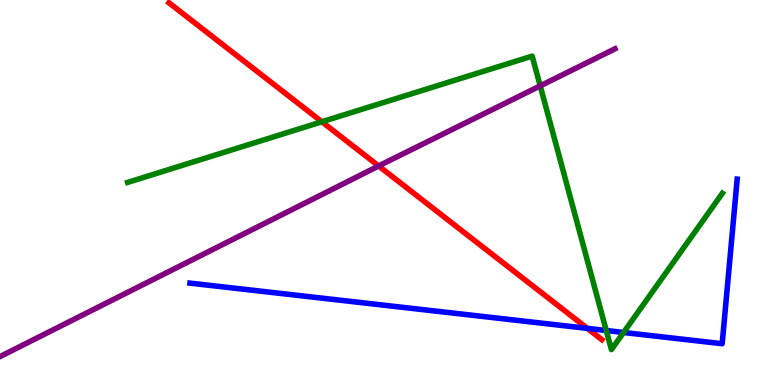[{'lines': ['blue', 'red'], 'intersections': [{'x': 7.58, 'y': 1.47}]}, {'lines': ['green', 'red'], 'intersections': [{'x': 4.15, 'y': 6.84}]}, {'lines': ['purple', 'red'], 'intersections': [{'x': 4.89, 'y': 5.69}]}, {'lines': ['blue', 'green'], 'intersections': [{'x': 7.82, 'y': 1.42}, {'x': 8.05, 'y': 1.36}]}, {'lines': ['blue', 'purple'], 'intersections': []}, {'lines': ['green', 'purple'], 'intersections': [{'x': 6.97, 'y': 7.77}]}]